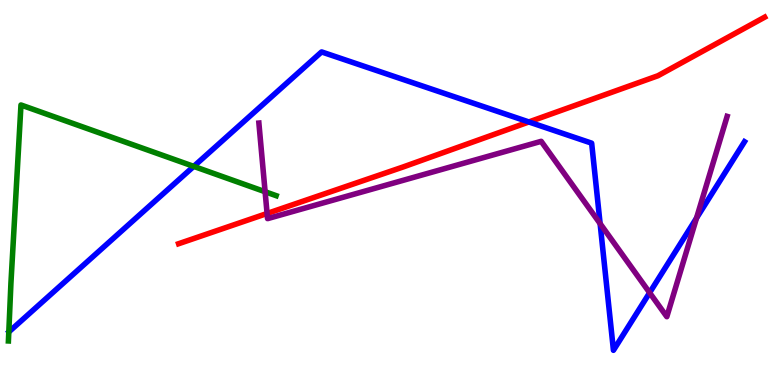[{'lines': ['blue', 'red'], 'intersections': [{'x': 6.82, 'y': 6.83}]}, {'lines': ['green', 'red'], 'intersections': []}, {'lines': ['purple', 'red'], 'intersections': [{'x': 3.45, 'y': 4.46}]}, {'lines': ['blue', 'green'], 'intersections': [{'x': 2.5, 'y': 5.68}]}, {'lines': ['blue', 'purple'], 'intersections': [{'x': 7.74, 'y': 4.19}, {'x': 8.38, 'y': 2.4}, {'x': 8.99, 'y': 4.34}]}, {'lines': ['green', 'purple'], 'intersections': [{'x': 3.42, 'y': 5.02}]}]